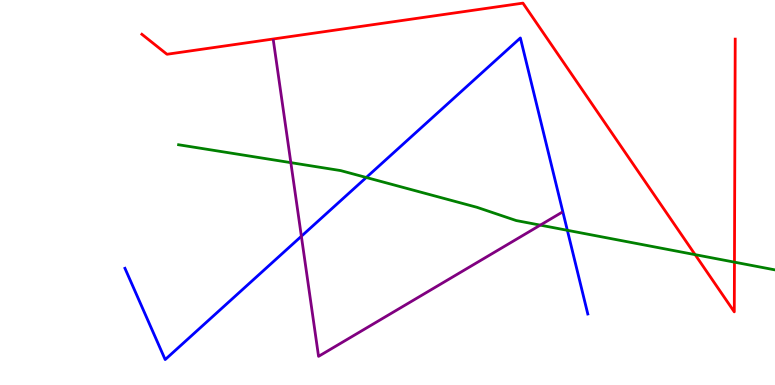[{'lines': ['blue', 'red'], 'intersections': []}, {'lines': ['green', 'red'], 'intersections': [{'x': 8.97, 'y': 3.39}, {'x': 9.48, 'y': 3.19}]}, {'lines': ['purple', 'red'], 'intersections': []}, {'lines': ['blue', 'green'], 'intersections': [{'x': 4.73, 'y': 5.39}, {'x': 7.32, 'y': 4.02}]}, {'lines': ['blue', 'purple'], 'intersections': [{'x': 3.89, 'y': 3.86}]}, {'lines': ['green', 'purple'], 'intersections': [{'x': 3.75, 'y': 5.78}, {'x': 6.97, 'y': 4.15}]}]